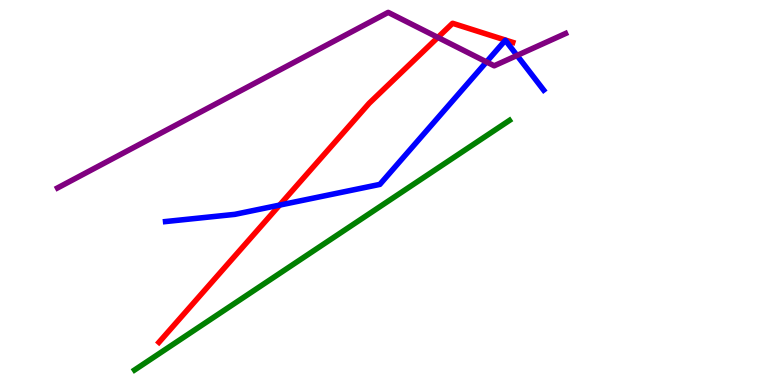[{'lines': ['blue', 'red'], 'intersections': [{'x': 3.61, 'y': 4.67}]}, {'lines': ['green', 'red'], 'intersections': []}, {'lines': ['purple', 'red'], 'intersections': [{'x': 5.65, 'y': 9.03}]}, {'lines': ['blue', 'green'], 'intersections': []}, {'lines': ['blue', 'purple'], 'intersections': [{'x': 6.28, 'y': 8.39}, {'x': 6.67, 'y': 8.56}]}, {'lines': ['green', 'purple'], 'intersections': []}]